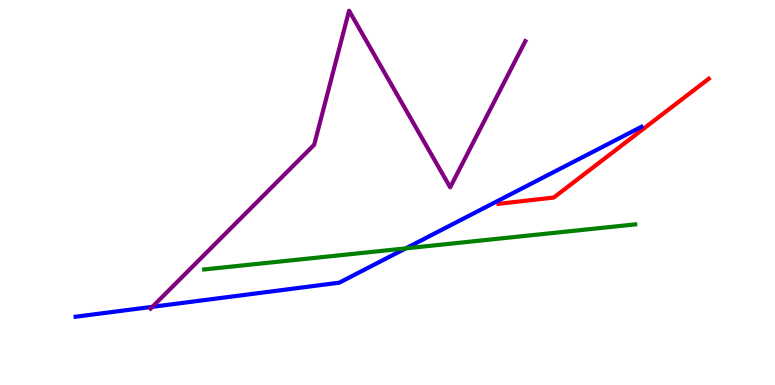[{'lines': ['blue', 'red'], 'intersections': []}, {'lines': ['green', 'red'], 'intersections': []}, {'lines': ['purple', 'red'], 'intersections': []}, {'lines': ['blue', 'green'], 'intersections': [{'x': 5.24, 'y': 3.55}]}, {'lines': ['blue', 'purple'], 'intersections': [{'x': 1.97, 'y': 2.03}]}, {'lines': ['green', 'purple'], 'intersections': []}]